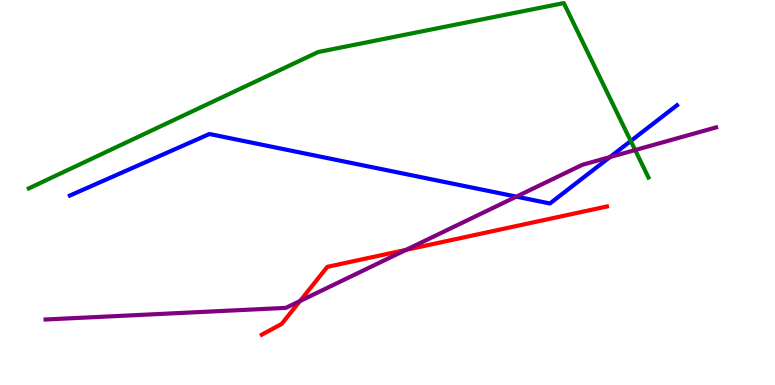[{'lines': ['blue', 'red'], 'intersections': []}, {'lines': ['green', 'red'], 'intersections': []}, {'lines': ['purple', 'red'], 'intersections': [{'x': 3.87, 'y': 2.18}, {'x': 5.24, 'y': 3.51}]}, {'lines': ['blue', 'green'], 'intersections': [{'x': 8.14, 'y': 6.34}]}, {'lines': ['blue', 'purple'], 'intersections': [{'x': 6.66, 'y': 4.89}, {'x': 7.87, 'y': 5.92}]}, {'lines': ['green', 'purple'], 'intersections': [{'x': 8.2, 'y': 6.1}]}]